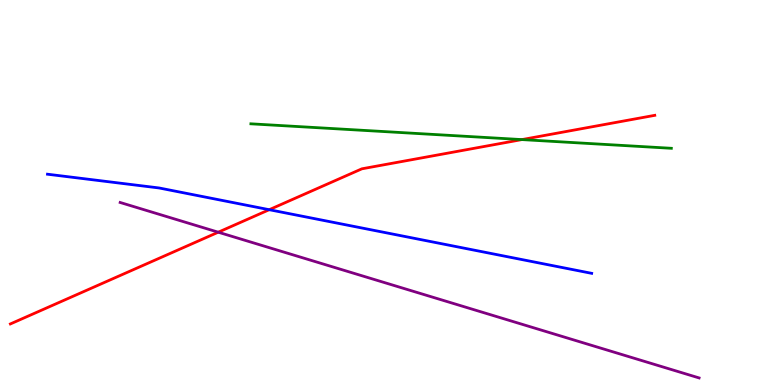[{'lines': ['blue', 'red'], 'intersections': [{'x': 3.47, 'y': 4.55}]}, {'lines': ['green', 'red'], 'intersections': [{'x': 6.73, 'y': 6.37}]}, {'lines': ['purple', 'red'], 'intersections': [{'x': 2.82, 'y': 3.97}]}, {'lines': ['blue', 'green'], 'intersections': []}, {'lines': ['blue', 'purple'], 'intersections': []}, {'lines': ['green', 'purple'], 'intersections': []}]